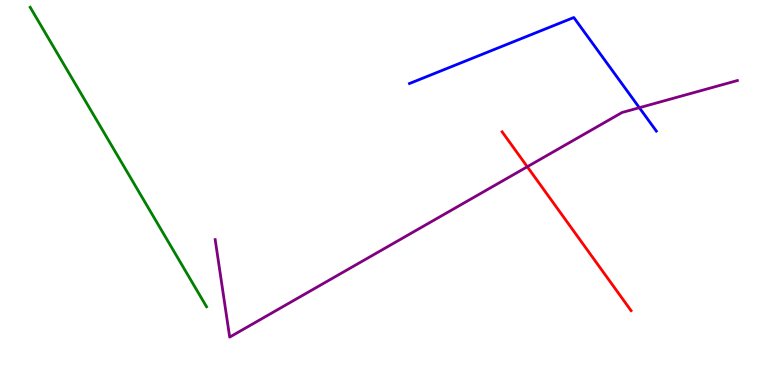[{'lines': ['blue', 'red'], 'intersections': []}, {'lines': ['green', 'red'], 'intersections': []}, {'lines': ['purple', 'red'], 'intersections': [{'x': 6.8, 'y': 5.67}]}, {'lines': ['blue', 'green'], 'intersections': []}, {'lines': ['blue', 'purple'], 'intersections': [{'x': 8.25, 'y': 7.2}]}, {'lines': ['green', 'purple'], 'intersections': []}]